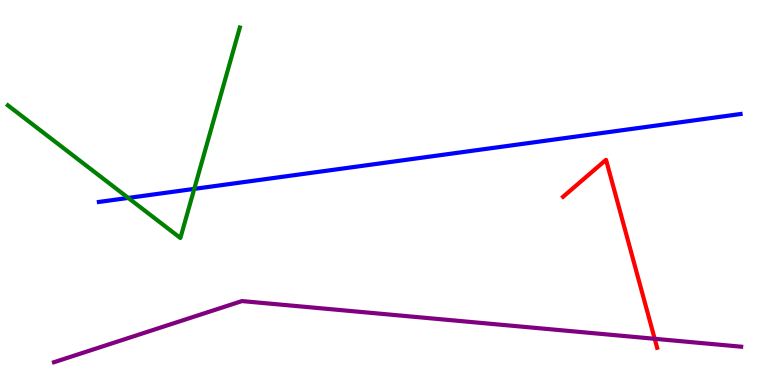[{'lines': ['blue', 'red'], 'intersections': []}, {'lines': ['green', 'red'], 'intersections': []}, {'lines': ['purple', 'red'], 'intersections': [{'x': 8.45, 'y': 1.2}]}, {'lines': ['blue', 'green'], 'intersections': [{'x': 1.65, 'y': 4.86}, {'x': 2.51, 'y': 5.09}]}, {'lines': ['blue', 'purple'], 'intersections': []}, {'lines': ['green', 'purple'], 'intersections': []}]